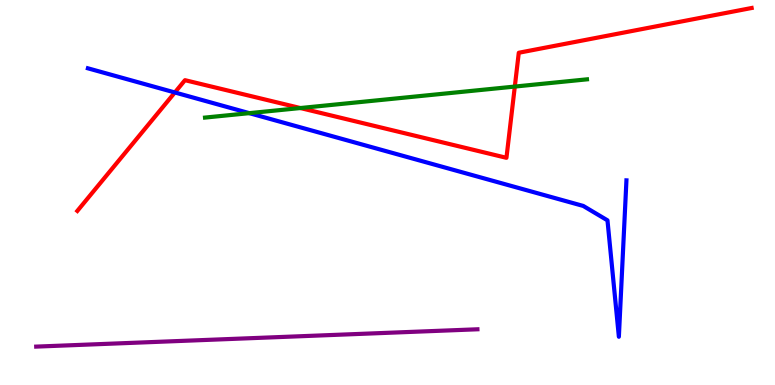[{'lines': ['blue', 'red'], 'intersections': [{'x': 2.26, 'y': 7.6}]}, {'lines': ['green', 'red'], 'intersections': [{'x': 3.88, 'y': 7.19}, {'x': 6.64, 'y': 7.75}]}, {'lines': ['purple', 'red'], 'intersections': []}, {'lines': ['blue', 'green'], 'intersections': [{'x': 3.22, 'y': 7.06}]}, {'lines': ['blue', 'purple'], 'intersections': []}, {'lines': ['green', 'purple'], 'intersections': []}]